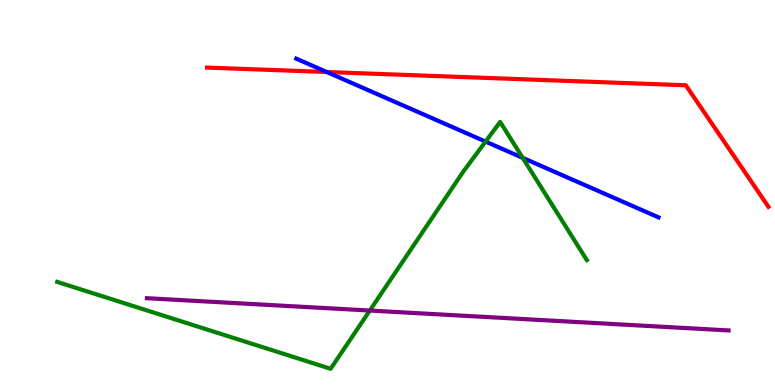[{'lines': ['blue', 'red'], 'intersections': [{'x': 4.22, 'y': 8.13}]}, {'lines': ['green', 'red'], 'intersections': []}, {'lines': ['purple', 'red'], 'intersections': []}, {'lines': ['blue', 'green'], 'intersections': [{'x': 6.27, 'y': 6.32}, {'x': 6.74, 'y': 5.9}]}, {'lines': ['blue', 'purple'], 'intersections': []}, {'lines': ['green', 'purple'], 'intersections': [{'x': 4.77, 'y': 1.93}]}]